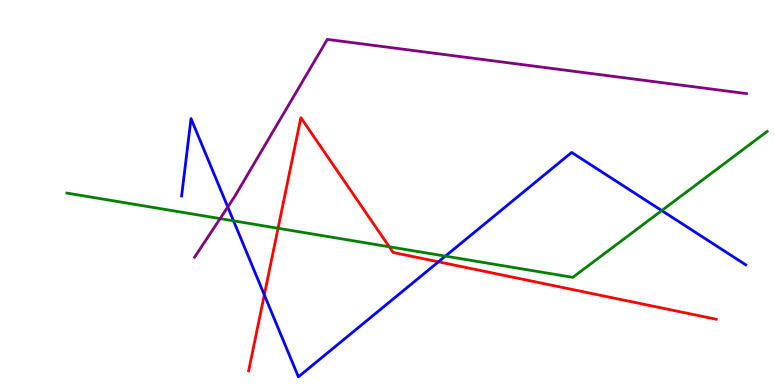[{'lines': ['blue', 'red'], 'intersections': [{'x': 3.41, 'y': 2.34}, {'x': 5.66, 'y': 3.2}]}, {'lines': ['green', 'red'], 'intersections': [{'x': 3.59, 'y': 4.07}, {'x': 5.02, 'y': 3.59}]}, {'lines': ['purple', 'red'], 'intersections': []}, {'lines': ['blue', 'green'], 'intersections': [{'x': 3.01, 'y': 4.26}, {'x': 5.75, 'y': 3.35}, {'x': 8.54, 'y': 4.53}]}, {'lines': ['blue', 'purple'], 'intersections': [{'x': 2.94, 'y': 4.62}]}, {'lines': ['green', 'purple'], 'intersections': [{'x': 2.84, 'y': 4.32}]}]